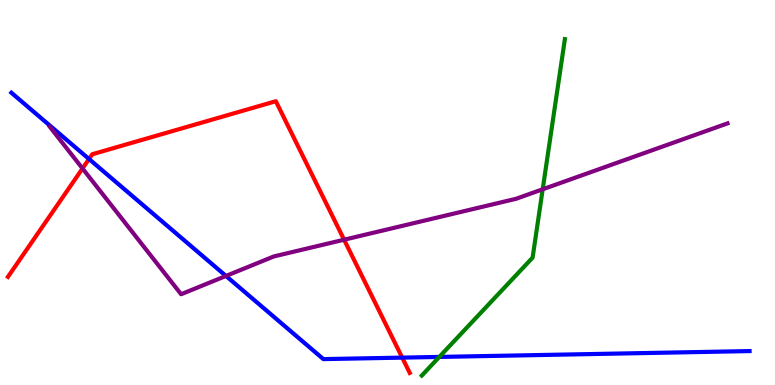[{'lines': ['blue', 'red'], 'intersections': [{'x': 1.15, 'y': 5.87}, {'x': 5.19, 'y': 0.711}]}, {'lines': ['green', 'red'], 'intersections': []}, {'lines': ['purple', 'red'], 'intersections': [{'x': 1.06, 'y': 5.62}, {'x': 4.44, 'y': 3.77}]}, {'lines': ['blue', 'green'], 'intersections': [{'x': 5.67, 'y': 0.729}]}, {'lines': ['blue', 'purple'], 'intersections': [{'x': 2.92, 'y': 2.83}]}, {'lines': ['green', 'purple'], 'intersections': [{'x': 7.0, 'y': 5.08}]}]